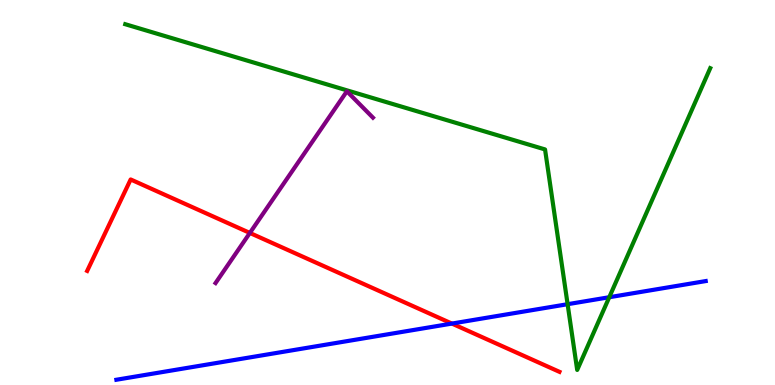[{'lines': ['blue', 'red'], 'intersections': [{'x': 5.83, 'y': 1.6}]}, {'lines': ['green', 'red'], 'intersections': []}, {'lines': ['purple', 'red'], 'intersections': [{'x': 3.22, 'y': 3.95}]}, {'lines': ['blue', 'green'], 'intersections': [{'x': 7.32, 'y': 2.1}, {'x': 7.86, 'y': 2.28}]}, {'lines': ['blue', 'purple'], 'intersections': []}, {'lines': ['green', 'purple'], 'intersections': []}]